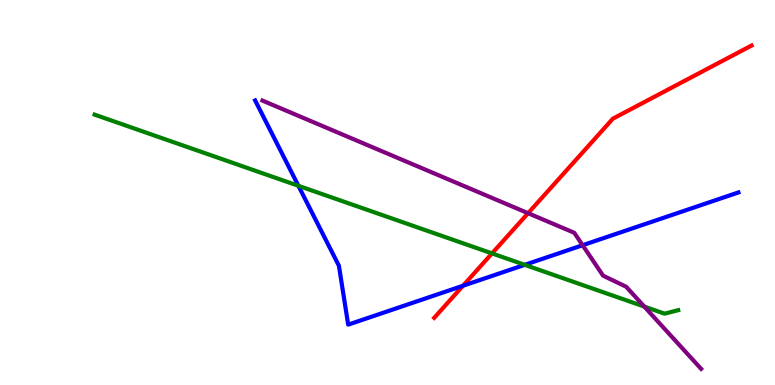[{'lines': ['blue', 'red'], 'intersections': [{'x': 5.97, 'y': 2.58}]}, {'lines': ['green', 'red'], 'intersections': [{'x': 6.35, 'y': 3.42}]}, {'lines': ['purple', 'red'], 'intersections': [{'x': 6.81, 'y': 4.46}]}, {'lines': ['blue', 'green'], 'intersections': [{'x': 3.85, 'y': 5.17}, {'x': 6.77, 'y': 3.12}]}, {'lines': ['blue', 'purple'], 'intersections': [{'x': 7.52, 'y': 3.63}]}, {'lines': ['green', 'purple'], 'intersections': [{'x': 8.31, 'y': 2.04}]}]